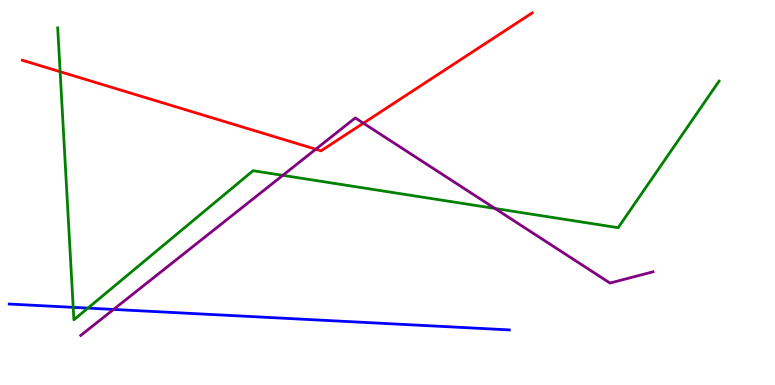[{'lines': ['blue', 'red'], 'intersections': []}, {'lines': ['green', 'red'], 'intersections': [{'x': 0.776, 'y': 8.14}]}, {'lines': ['purple', 'red'], 'intersections': [{'x': 4.07, 'y': 6.12}, {'x': 4.69, 'y': 6.8}]}, {'lines': ['blue', 'green'], 'intersections': [{'x': 0.945, 'y': 2.02}, {'x': 1.13, 'y': 2.0}]}, {'lines': ['blue', 'purple'], 'intersections': [{'x': 1.47, 'y': 1.96}]}, {'lines': ['green', 'purple'], 'intersections': [{'x': 3.65, 'y': 5.45}, {'x': 6.39, 'y': 4.59}]}]